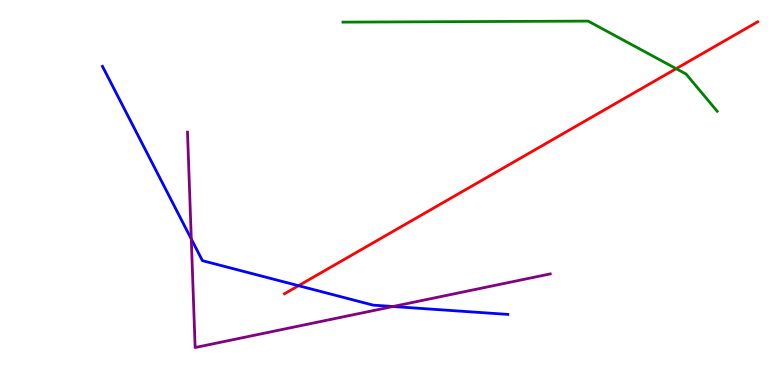[{'lines': ['blue', 'red'], 'intersections': [{'x': 3.85, 'y': 2.58}]}, {'lines': ['green', 'red'], 'intersections': [{'x': 8.72, 'y': 8.22}]}, {'lines': ['purple', 'red'], 'intersections': []}, {'lines': ['blue', 'green'], 'intersections': []}, {'lines': ['blue', 'purple'], 'intersections': [{'x': 2.47, 'y': 3.79}, {'x': 5.07, 'y': 2.04}]}, {'lines': ['green', 'purple'], 'intersections': []}]